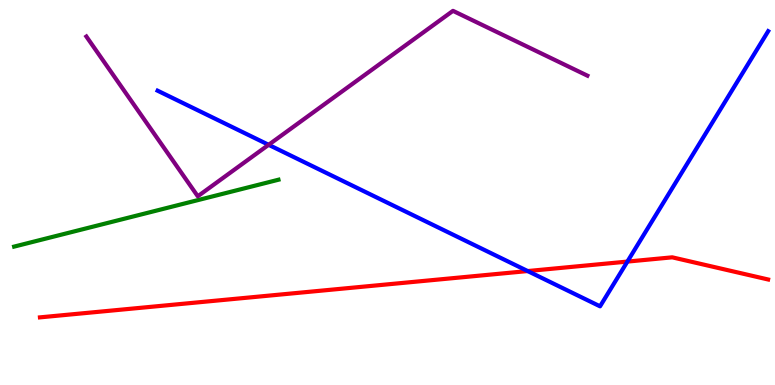[{'lines': ['blue', 'red'], 'intersections': [{'x': 6.81, 'y': 2.96}, {'x': 8.1, 'y': 3.21}]}, {'lines': ['green', 'red'], 'intersections': []}, {'lines': ['purple', 'red'], 'intersections': []}, {'lines': ['blue', 'green'], 'intersections': []}, {'lines': ['blue', 'purple'], 'intersections': [{'x': 3.47, 'y': 6.24}]}, {'lines': ['green', 'purple'], 'intersections': []}]